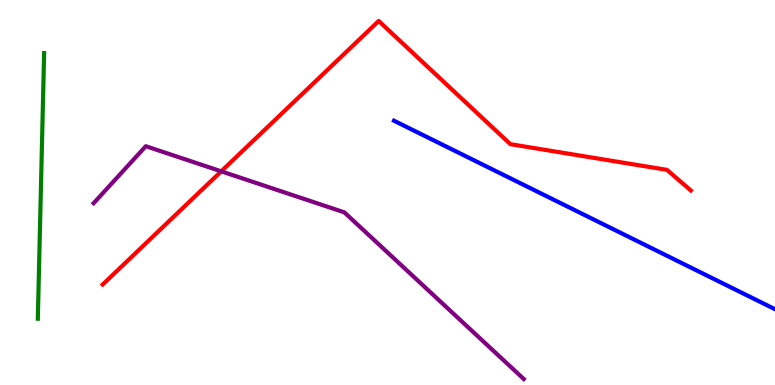[{'lines': ['blue', 'red'], 'intersections': []}, {'lines': ['green', 'red'], 'intersections': []}, {'lines': ['purple', 'red'], 'intersections': [{'x': 2.85, 'y': 5.55}]}, {'lines': ['blue', 'green'], 'intersections': []}, {'lines': ['blue', 'purple'], 'intersections': []}, {'lines': ['green', 'purple'], 'intersections': []}]